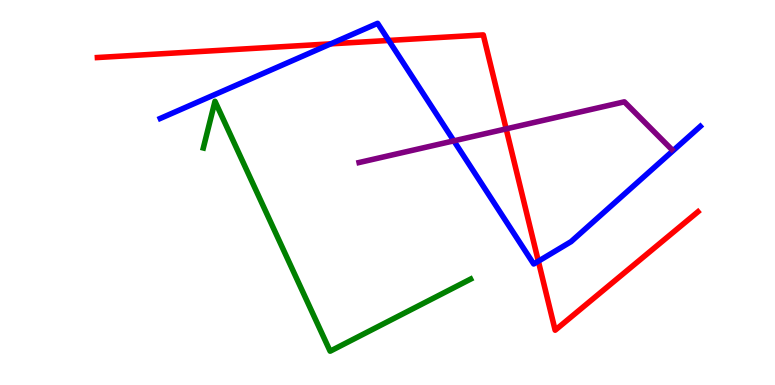[{'lines': ['blue', 'red'], 'intersections': [{'x': 4.27, 'y': 8.86}, {'x': 5.02, 'y': 8.95}, {'x': 6.95, 'y': 3.22}]}, {'lines': ['green', 'red'], 'intersections': []}, {'lines': ['purple', 'red'], 'intersections': [{'x': 6.53, 'y': 6.65}]}, {'lines': ['blue', 'green'], 'intersections': []}, {'lines': ['blue', 'purple'], 'intersections': [{'x': 5.86, 'y': 6.34}]}, {'lines': ['green', 'purple'], 'intersections': []}]